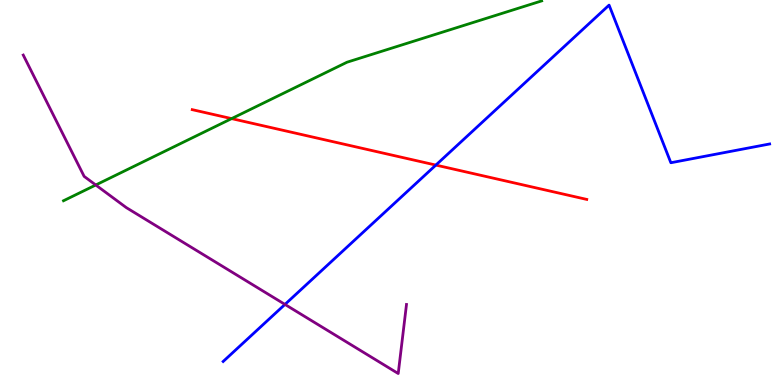[{'lines': ['blue', 'red'], 'intersections': [{'x': 5.62, 'y': 5.71}]}, {'lines': ['green', 'red'], 'intersections': [{'x': 2.99, 'y': 6.92}]}, {'lines': ['purple', 'red'], 'intersections': []}, {'lines': ['blue', 'green'], 'intersections': []}, {'lines': ['blue', 'purple'], 'intersections': [{'x': 3.68, 'y': 2.09}]}, {'lines': ['green', 'purple'], 'intersections': [{'x': 1.24, 'y': 5.19}]}]